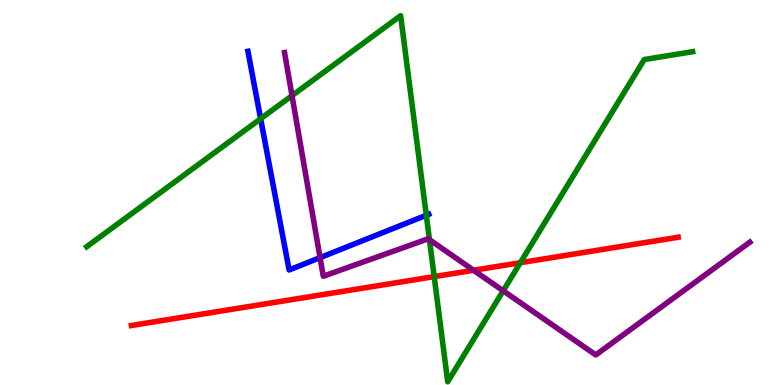[{'lines': ['blue', 'red'], 'intersections': []}, {'lines': ['green', 'red'], 'intersections': [{'x': 5.6, 'y': 2.81}, {'x': 6.71, 'y': 3.18}]}, {'lines': ['purple', 'red'], 'intersections': [{'x': 6.11, 'y': 2.98}]}, {'lines': ['blue', 'green'], 'intersections': [{'x': 3.36, 'y': 6.92}, {'x': 5.5, 'y': 4.41}]}, {'lines': ['blue', 'purple'], 'intersections': [{'x': 4.13, 'y': 3.31}]}, {'lines': ['green', 'purple'], 'intersections': [{'x': 3.77, 'y': 7.52}, {'x': 5.54, 'y': 3.77}, {'x': 6.49, 'y': 2.45}]}]